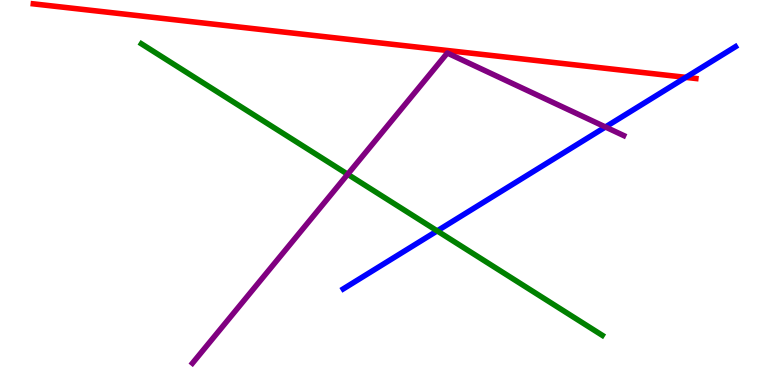[{'lines': ['blue', 'red'], 'intersections': [{'x': 8.85, 'y': 7.99}]}, {'lines': ['green', 'red'], 'intersections': []}, {'lines': ['purple', 'red'], 'intersections': []}, {'lines': ['blue', 'green'], 'intersections': [{'x': 5.64, 'y': 4.0}]}, {'lines': ['blue', 'purple'], 'intersections': [{'x': 7.81, 'y': 6.7}]}, {'lines': ['green', 'purple'], 'intersections': [{'x': 4.49, 'y': 5.47}]}]